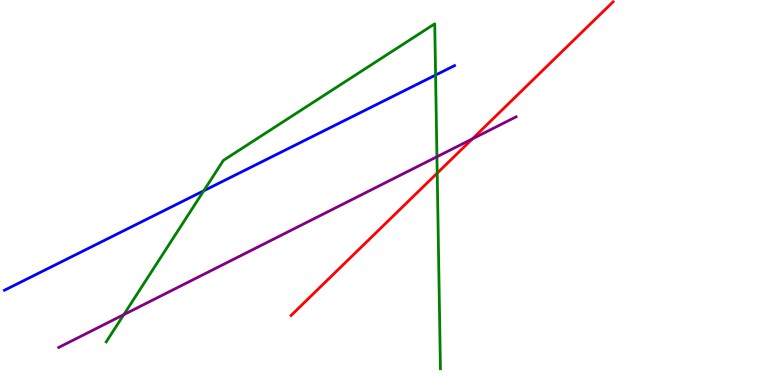[{'lines': ['blue', 'red'], 'intersections': []}, {'lines': ['green', 'red'], 'intersections': [{'x': 5.64, 'y': 5.5}]}, {'lines': ['purple', 'red'], 'intersections': [{'x': 6.1, 'y': 6.39}]}, {'lines': ['blue', 'green'], 'intersections': [{'x': 2.63, 'y': 5.04}, {'x': 5.62, 'y': 8.05}]}, {'lines': ['blue', 'purple'], 'intersections': []}, {'lines': ['green', 'purple'], 'intersections': [{'x': 1.6, 'y': 1.83}, {'x': 5.64, 'y': 5.93}]}]